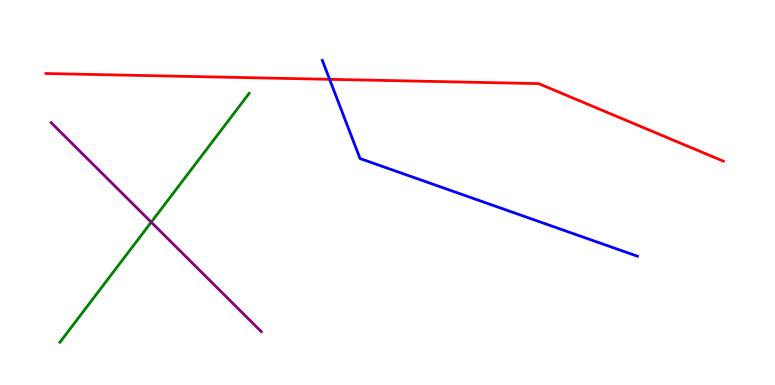[{'lines': ['blue', 'red'], 'intersections': [{'x': 4.25, 'y': 7.94}]}, {'lines': ['green', 'red'], 'intersections': []}, {'lines': ['purple', 'red'], 'intersections': []}, {'lines': ['blue', 'green'], 'intersections': []}, {'lines': ['blue', 'purple'], 'intersections': []}, {'lines': ['green', 'purple'], 'intersections': [{'x': 1.95, 'y': 4.23}]}]